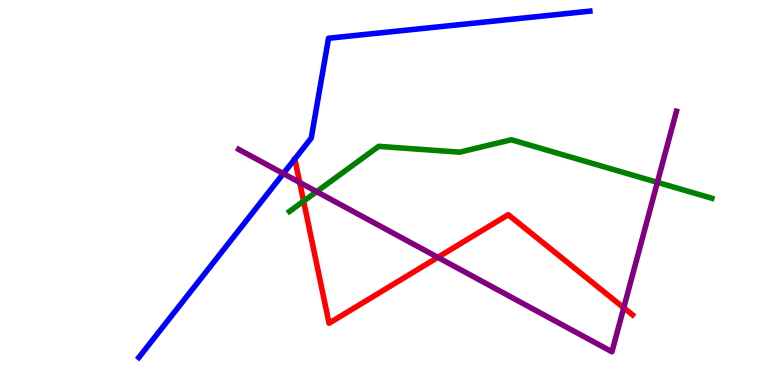[{'lines': ['blue', 'red'], 'intersections': []}, {'lines': ['green', 'red'], 'intersections': [{'x': 3.92, 'y': 4.78}]}, {'lines': ['purple', 'red'], 'intersections': [{'x': 3.87, 'y': 5.26}, {'x': 5.65, 'y': 3.32}, {'x': 8.05, 'y': 2.01}]}, {'lines': ['blue', 'green'], 'intersections': []}, {'lines': ['blue', 'purple'], 'intersections': [{'x': 3.66, 'y': 5.49}]}, {'lines': ['green', 'purple'], 'intersections': [{'x': 4.09, 'y': 5.02}, {'x': 8.48, 'y': 5.26}]}]